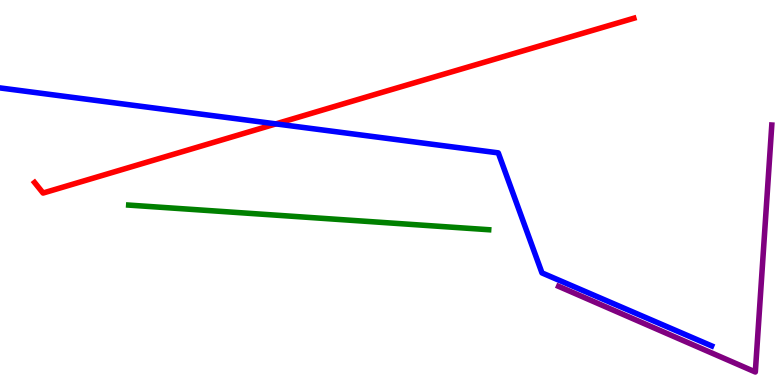[{'lines': ['blue', 'red'], 'intersections': [{'x': 3.56, 'y': 6.78}]}, {'lines': ['green', 'red'], 'intersections': []}, {'lines': ['purple', 'red'], 'intersections': []}, {'lines': ['blue', 'green'], 'intersections': []}, {'lines': ['blue', 'purple'], 'intersections': []}, {'lines': ['green', 'purple'], 'intersections': []}]